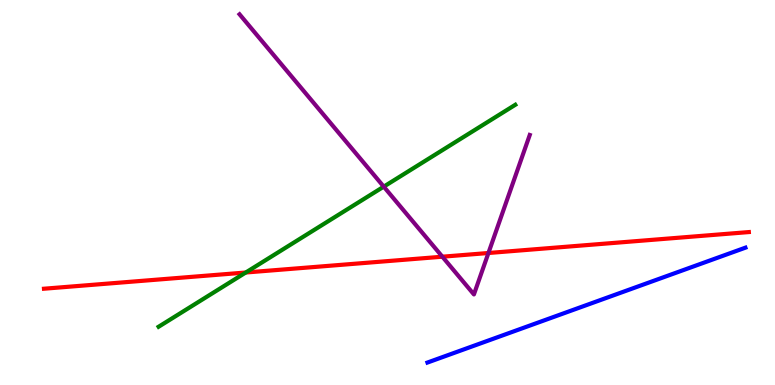[{'lines': ['blue', 'red'], 'intersections': []}, {'lines': ['green', 'red'], 'intersections': [{'x': 3.17, 'y': 2.92}]}, {'lines': ['purple', 'red'], 'intersections': [{'x': 5.71, 'y': 3.33}, {'x': 6.3, 'y': 3.43}]}, {'lines': ['blue', 'green'], 'intersections': []}, {'lines': ['blue', 'purple'], 'intersections': []}, {'lines': ['green', 'purple'], 'intersections': [{'x': 4.95, 'y': 5.15}]}]